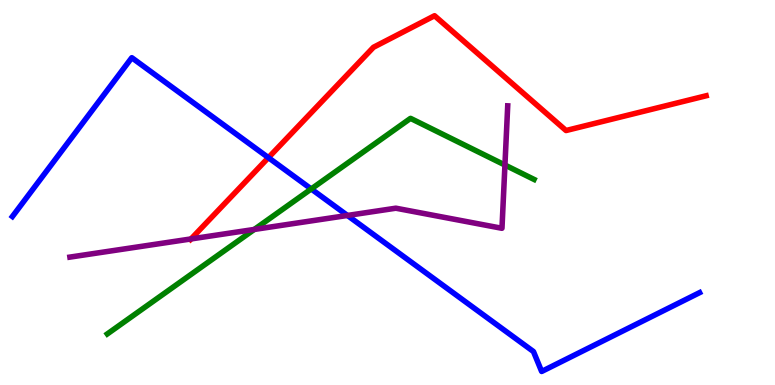[{'lines': ['blue', 'red'], 'intersections': [{'x': 3.46, 'y': 5.91}]}, {'lines': ['green', 'red'], 'intersections': []}, {'lines': ['purple', 'red'], 'intersections': [{'x': 2.46, 'y': 3.79}]}, {'lines': ['blue', 'green'], 'intersections': [{'x': 4.02, 'y': 5.09}]}, {'lines': ['blue', 'purple'], 'intersections': [{'x': 4.48, 'y': 4.4}]}, {'lines': ['green', 'purple'], 'intersections': [{'x': 3.28, 'y': 4.04}, {'x': 6.52, 'y': 5.71}]}]